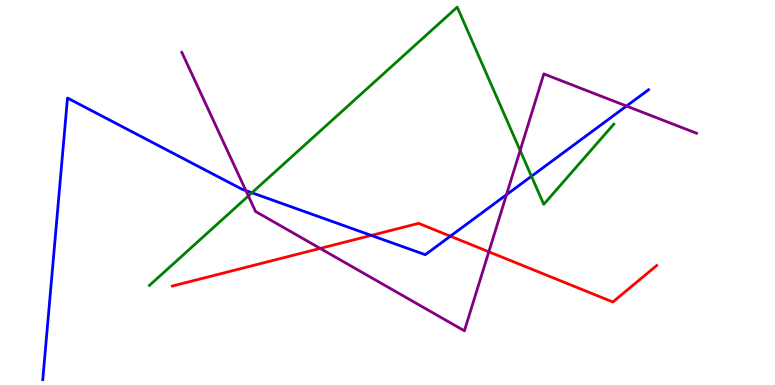[{'lines': ['blue', 'red'], 'intersections': [{'x': 4.79, 'y': 3.89}, {'x': 5.81, 'y': 3.86}]}, {'lines': ['green', 'red'], 'intersections': []}, {'lines': ['purple', 'red'], 'intersections': [{'x': 4.13, 'y': 3.55}, {'x': 6.31, 'y': 3.46}]}, {'lines': ['blue', 'green'], 'intersections': [{'x': 3.25, 'y': 4.99}, {'x': 6.86, 'y': 5.42}]}, {'lines': ['blue', 'purple'], 'intersections': [{'x': 3.17, 'y': 5.05}, {'x': 6.54, 'y': 4.94}, {'x': 8.08, 'y': 7.25}]}, {'lines': ['green', 'purple'], 'intersections': [{'x': 3.2, 'y': 4.91}, {'x': 6.71, 'y': 6.09}]}]